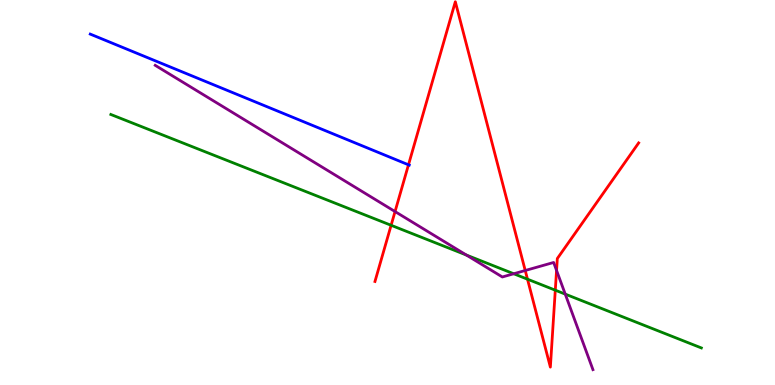[{'lines': ['blue', 'red'], 'intersections': [{'x': 5.27, 'y': 5.72}]}, {'lines': ['green', 'red'], 'intersections': [{'x': 5.05, 'y': 4.15}, {'x': 6.81, 'y': 2.75}, {'x': 7.17, 'y': 2.46}]}, {'lines': ['purple', 'red'], 'intersections': [{'x': 5.1, 'y': 4.5}, {'x': 6.78, 'y': 2.97}, {'x': 7.18, 'y': 2.98}]}, {'lines': ['blue', 'green'], 'intersections': []}, {'lines': ['blue', 'purple'], 'intersections': []}, {'lines': ['green', 'purple'], 'intersections': [{'x': 6.02, 'y': 3.38}, {'x': 6.63, 'y': 2.89}, {'x': 7.29, 'y': 2.36}]}]